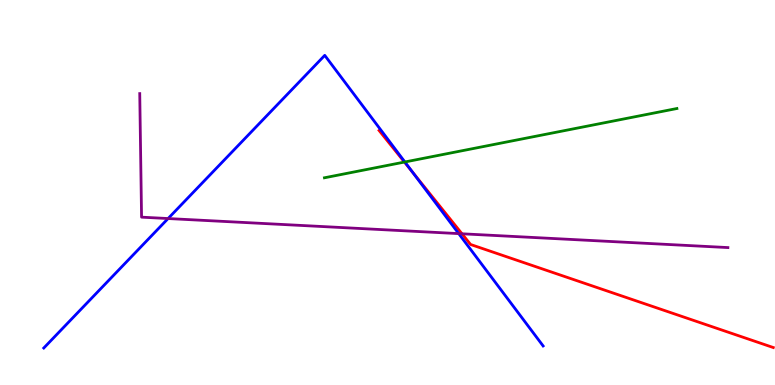[{'lines': ['blue', 'red'], 'intersections': [{'x': 5.32, 'y': 5.54}]}, {'lines': ['green', 'red'], 'intersections': [{'x': 5.22, 'y': 5.79}]}, {'lines': ['purple', 'red'], 'intersections': [{'x': 5.96, 'y': 3.93}]}, {'lines': ['blue', 'green'], 'intersections': [{'x': 5.22, 'y': 5.79}]}, {'lines': ['blue', 'purple'], 'intersections': [{'x': 2.17, 'y': 4.32}, {'x': 5.92, 'y': 3.93}]}, {'lines': ['green', 'purple'], 'intersections': []}]